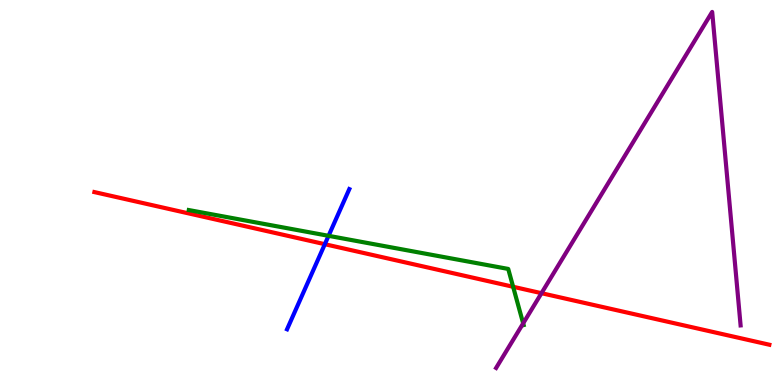[{'lines': ['blue', 'red'], 'intersections': [{'x': 4.19, 'y': 3.66}]}, {'lines': ['green', 'red'], 'intersections': [{'x': 6.62, 'y': 2.55}]}, {'lines': ['purple', 'red'], 'intersections': [{'x': 6.99, 'y': 2.38}]}, {'lines': ['blue', 'green'], 'intersections': [{'x': 4.24, 'y': 3.87}]}, {'lines': ['blue', 'purple'], 'intersections': []}, {'lines': ['green', 'purple'], 'intersections': [{'x': 6.75, 'y': 1.6}]}]